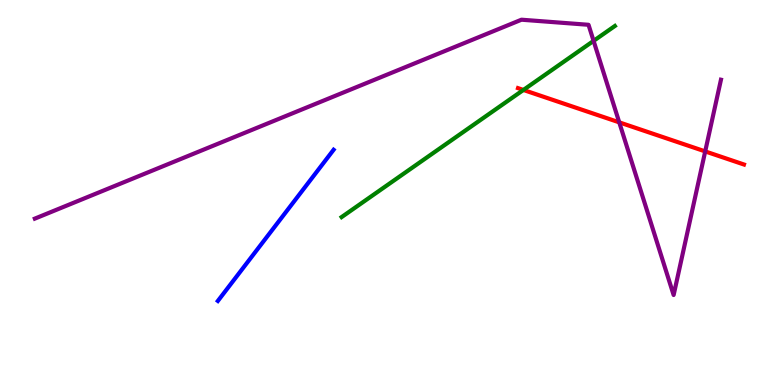[{'lines': ['blue', 'red'], 'intersections': []}, {'lines': ['green', 'red'], 'intersections': [{'x': 6.75, 'y': 7.66}]}, {'lines': ['purple', 'red'], 'intersections': [{'x': 7.99, 'y': 6.82}, {'x': 9.1, 'y': 6.07}]}, {'lines': ['blue', 'green'], 'intersections': []}, {'lines': ['blue', 'purple'], 'intersections': []}, {'lines': ['green', 'purple'], 'intersections': [{'x': 7.66, 'y': 8.94}]}]